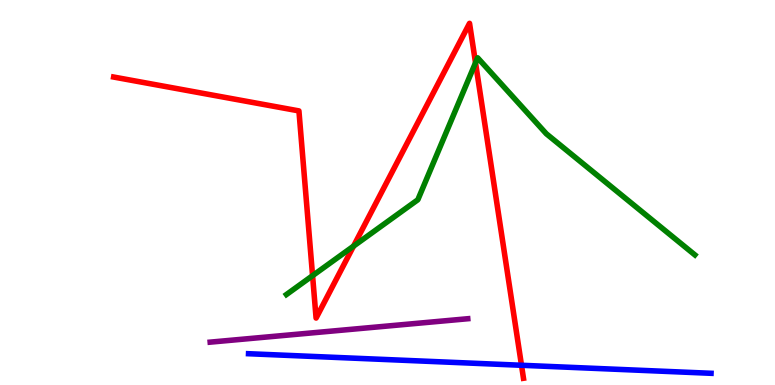[{'lines': ['blue', 'red'], 'intersections': [{'x': 6.73, 'y': 0.512}]}, {'lines': ['green', 'red'], 'intersections': [{'x': 4.03, 'y': 2.84}, {'x': 4.56, 'y': 3.61}, {'x': 6.14, 'y': 8.37}]}, {'lines': ['purple', 'red'], 'intersections': []}, {'lines': ['blue', 'green'], 'intersections': []}, {'lines': ['blue', 'purple'], 'intersections': []}, {'lines': ['green', 'purple'], 'intersections': []}]